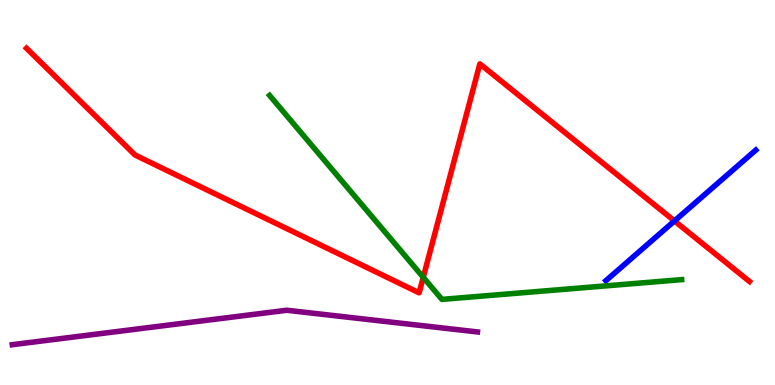[{'lines': ['blue', 'red'], 'intersections': [{'x': 8.7, 'y': 4.26}]}, {'lines': ['green', 'red'], 'intersections': [{'x': 5.46, 'y': 2.8}]}, {'lines': ['purple', 'red'], 'intersections': []}, {'lines': ['blue', 'green'], 'intersections': []}, {'lines': ['blue', 'purple'], 'intersections': []}, {'lines': ['green', 'purple'], 'intersections': []}]